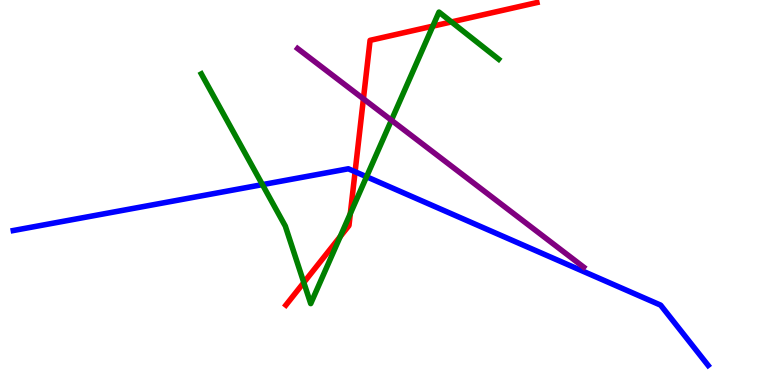[{'lines': ['blue', 'red'], 'intersections': [{'x': 4.58, 'y': 5.54}]}, {'lines': ['green', 'red'], 'intersections': [{'x': 3.92, 'y': 2.66}, {'x': 4.39, 'y': 3.85}, {'x': 4.52, 'y': 4.45}, {'x': 5.58, 'y': 9.32}, {'x': 5.83, 'y': 9.43}]}, {'lines': ['purple', 'red'], 'intersections': [{'x': 4.69, 'y': 7.43}]}, {'lines': ['blue', 'green'], 'intersections': [{'x': 3.39, 'y': 5.2}, {'x': 4.73, 'y': 5.41}]}, {'lines': ['blue', 'purple'], 'intersections': []}, {'lines': ['green', 'purple'], 'intersections': [{'x': 5.05, 'y': 6.88}]}]